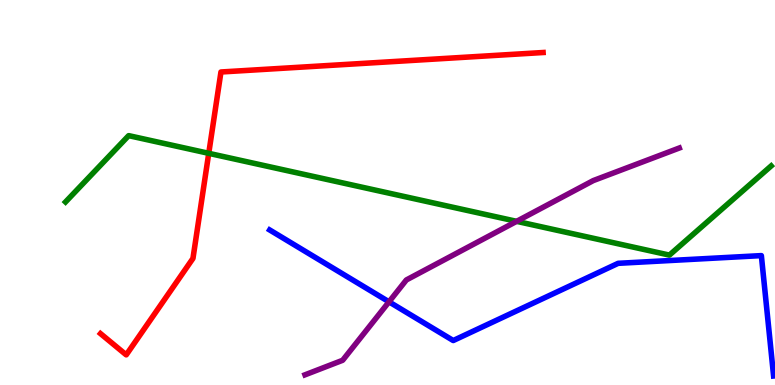[{'lines': ['blue', 'red'], 'intersections': []}, {'lines': ['green', 'red'], 'intersections': [{'x': 2.69, 'y': 6.02}]}, {'lines': ['purple', 'red'], 'intersections': []}, {'lines': ['blue', 'green'], 'intersections': []}, {'lines': ['blue', 'purple'], 'intersections': [{'x': 5.02, 'y': 2.16}]}, {'lines': ['green', 'purple'], 'intersections': [{'x': 6.67, 'y': 4.25}]}]